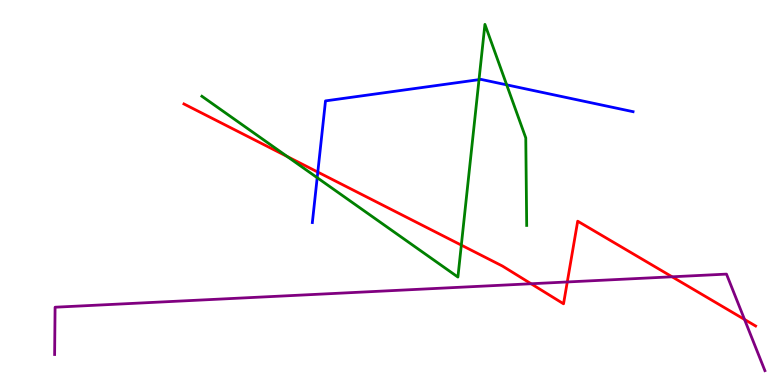[{'lines': ['blue', 'red'], 'intersections': [{'x': 4.1, 'y': 5.53}]}, {'lines': ['green', 'red'], 'intersections': [{'x': 3.71, 'y': 5.93}, {'x': 5.95, 'y': 3.63}]}, {'lines': ['purple', 'red'], 'intersections': [{'x': 6.85, 'y': 2.63}, {'x': 7.32, 'y': 2.68}, {'x': 8.67, 'y': 2.81}, {'x': 9.61, 'y': 1.7}]}, {'lines': ['blue', 'green'], 'intersections': [{'x': 4.09, 'y': 5.38}, {'x': 6.18, 'y': 7.93}, {'x': 6.54, 'y': 7.8}]}, {'lines': ['blue', 'purple'], 'intersections': []}, {'lines': ['green', 'purple'], 'intersections': []}]